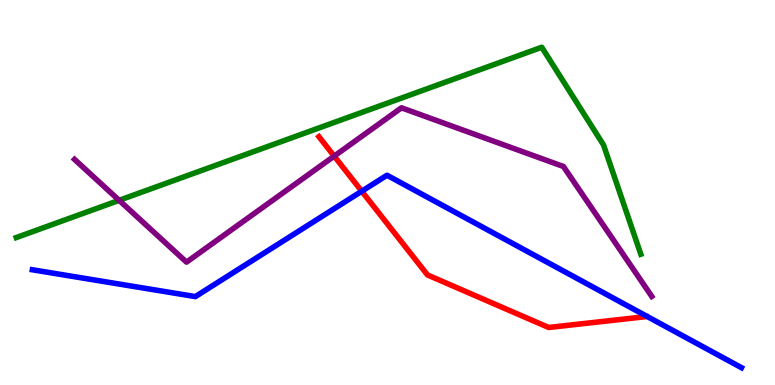[{'lines': ['blue', 'red'], 'intersections': [{'x': 4.67, 'y': 5.03}]}, {'lines': ['green', 'red'], 'intersections': []}, {'lines': ['purple', 'red'], 'intersections': [{'x': 4.31, 'y': 5.95}]}, {'lines': ['blue', 'green'], 'intersections': []}, {'lines': ['blue', 'purple'], 'intersections': []}, {'lines': ['green', 'purple'], 'intersections': [{'x': 1.54, 'y': 4.8}]}]